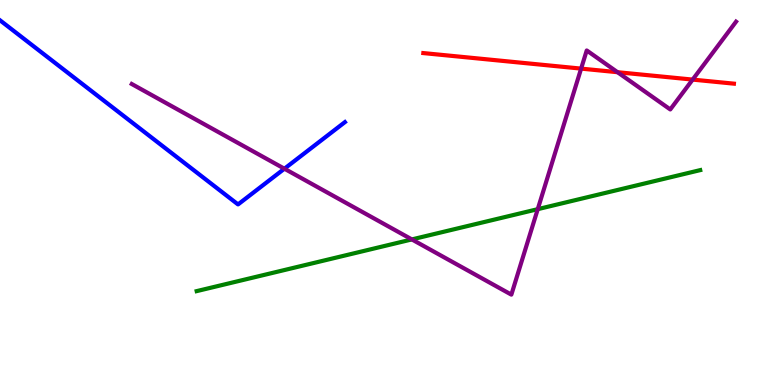[{'lines': ['blue', 'red'], 'intersections': []}, {'lines': ['green', 'red'], 'intersections': []}, {'lines': ['purple', 'red'], 'intersections': [{'x': 7.5, 'y': 8.22}, {'x': 7.97, 'y': 8.12}, {'x': 8.94, 'y': 7.93}]}, {'lines': ['blue', 'green'], 'intersections': []}, {'lines': ['blue', 'purple'], 'intersections': [{'x': 3.67, 'y': 5.62}]}, {'lines': ['green', 'purple'], 'intersections': [{'x': 5.31, 'y': 3.78}, {'x': 6.94, 'y': 4.57}]}]